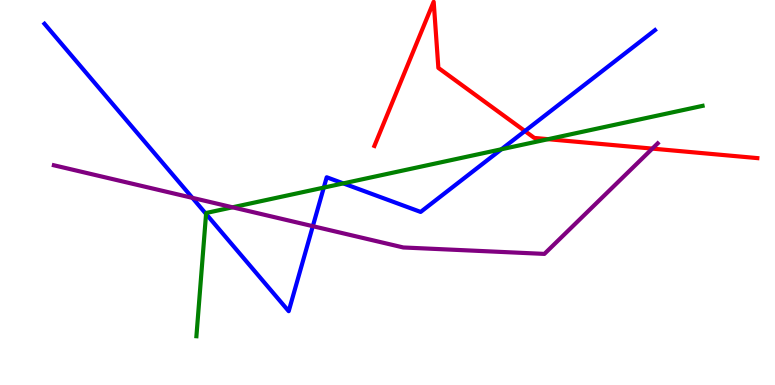[{'lines': ['blue', 'red'], 'intersections': [{'x': 6.77, 'y': 6.6}]}, {'lines': ['green', 'red'], 'intersections': [{'x': 7.07, 'y': 6.38}]}, {'lines': ['purple', 'red'], 'intersections': [{'x': 8.42, 'y': 6.14}]}, {'lines': ['blue', 'green'], 'intersections': [{'x': 2.66, 'y': 4.44}, {'x': 4.18, 'y': 5.13}, {'x': 4.43, 'y': 5.24}, {'x': 6.47, 'y': 6.12}]}, {'lines': ['blue', 'purple'], 'intersections': [{'x': 2.48, 'y': 4.86}, {'x': 4.04, 'y': 4.13}]}, {'lines': ['green', 'purple'], 'intersections': [{'x': 3.0, 'y': 4.62}]}]